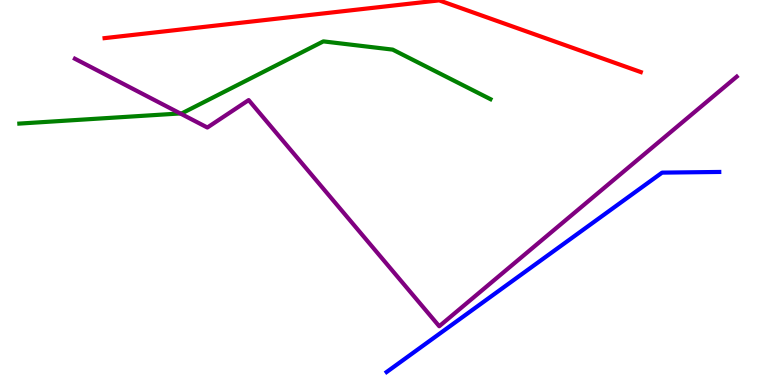[{'lines': ['blue', 'red'], 'intersections': []}, {'lines': ['green', 'red'], 'intersections': []}, {'lines': ['purple', 'red'], 'intersections': []}, {'lines': ['blue', 'green'], 'intersections': []}, {'lines': ['blue', 'purple'], 'intersections': []}, {'lines': ['green', 'purple'], 'intersections': [{'x': 2.33, 'y': 7.05}]}]